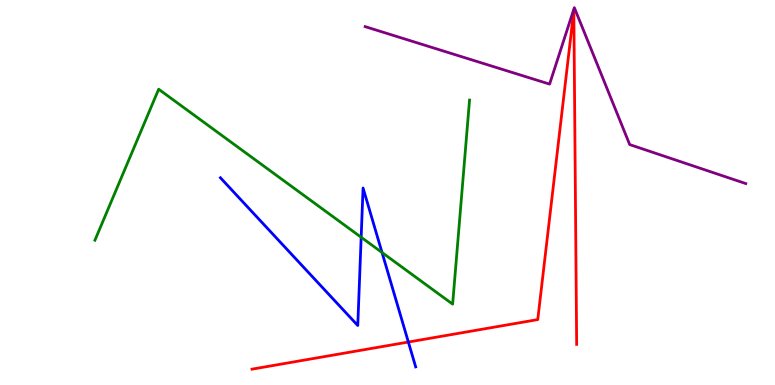[{'lines': ['blue', 'red'], 'intersections': [{'x': 5.27, 'y': 1.12}]}, {'lines': ['green', 'red'], 'intersections': []}, {'lines': ['purple', 'red'], 'intersections': []}, {'lines': ['blue', 'green'], 'intersections': [{'x': 4.66, 'y': 3.84}, {'x': 4.93, 'y': 3.44}]}, {'lines': ['blue', 'purple'], 'intersections': []}, {'lines': ['green', 'purple'], 'intersections': []}]